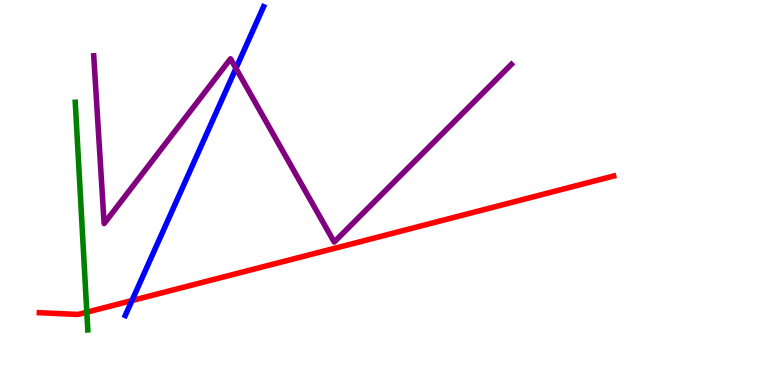[{'lines': ['blue', 'red'], 'intersections': [{'x': 1.7, 'y': 2.19}]}, {'lines': ['green', 'red'], 'intersections': [{'x': 1.12, 'y': 1.89}]}, {'lines': ['purple', 'red'], 'intersections': []}, {'lines': ['blue', 'green'], 'intersections': []}, {'lines': ['blue', 'purple'], 'intersections': [{'x': 3.04, 'y': 8.22}]}, {'lines': ['green', 'purple'], 'intersections': []}]